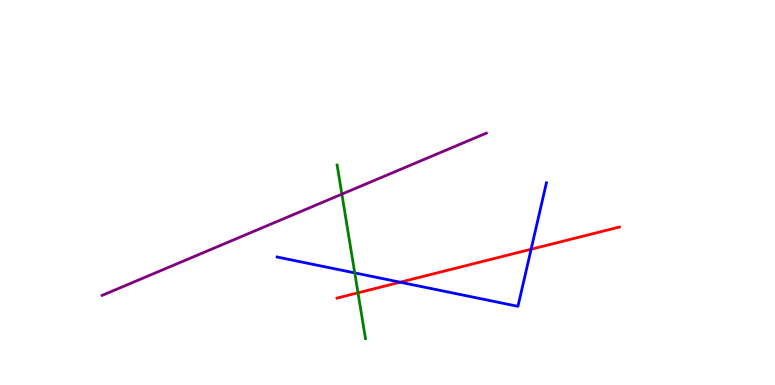[{'lines': ['blue', 'red'], 'intersections': [{'x': 5.16, 'y': 2.67}, {'x': 6.85, 'y': 3.53}]}, {'lines': ['green', 'red'], 'intersections': [{'x': 4.62, 'y': 2.39}]}, {'lines': ['purple', 'red'], 'intersections': []}, {'lines': ['blue', 'green'], 'intersections': [{'x': 4.58, 'y': 2.91}]}, {'lines': ['blue', 'purple'], 'intersections': []}, {'lines': ['green', 'purple'], 'intersections': [{'x': 4.41, 'y': 4.96}]}]